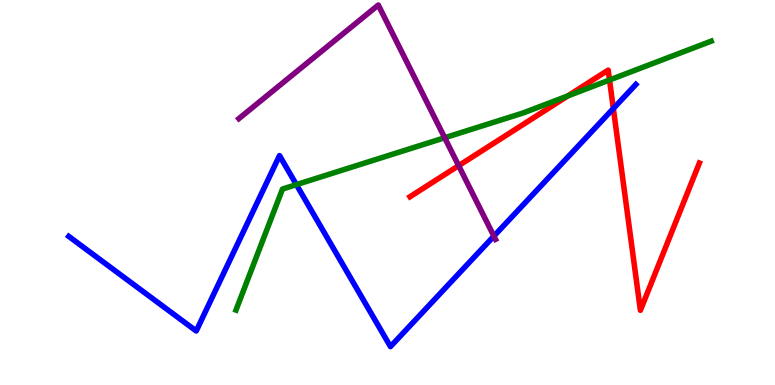[{'lines': ['blue', 'red'], 'intersections': [{'x': 7.91, 'y': 7.18}]}, {'lines': ['green', 'red'], 'intersections': [{'x': 7.33, 'y': 7.51}, {'x': 7.86, 'y': 7.92}]}, {'lines': ['purple', 'red'], 'intersections': [{'x': 5.92, 'y': 5.7}]}, {'lines': ['blue', 'green'], 'intersections': [{'x': 3.82, 'y': 5.2}]}, {'lines': ['blue', 'purple'], 'intersections': [{'x': 6.37, 'y': 3.87}]}, {'lines': ['green', 'purple'], 'intersections': [{'x': 5.74, 'y': 6.42}]}]